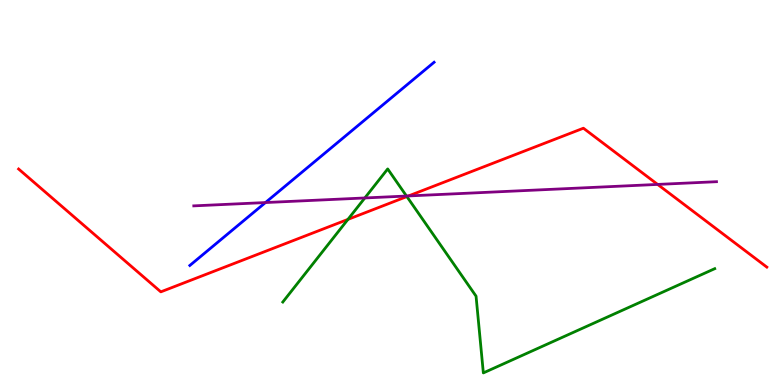[{'lines': ['blue', 'red'], 'intersections': []}, {'lines': ['green', 'red'], 'intersections': [{'x': 4.49, 'y': 4.3}, {'x': 5.25, 'y': 4.89}]}, {'lines': ['purple', 'red'], 'intersections': [{'x': 5.27, 'y': 4.91}, {'x': 8.49, 'y': 5.21}]}, {'lines': ['blue', 'green'], 'intersections': []}, {'lines': ['blue', 'purple'], 'intersections': [{'x': 3.43, 'y': 4.74}]}, {'lines': ['green', 'purple'], 'intersections': [{'x': 4.71, 'y': 4.86}, {'x': 5.25, 'y': 4.91}]}]